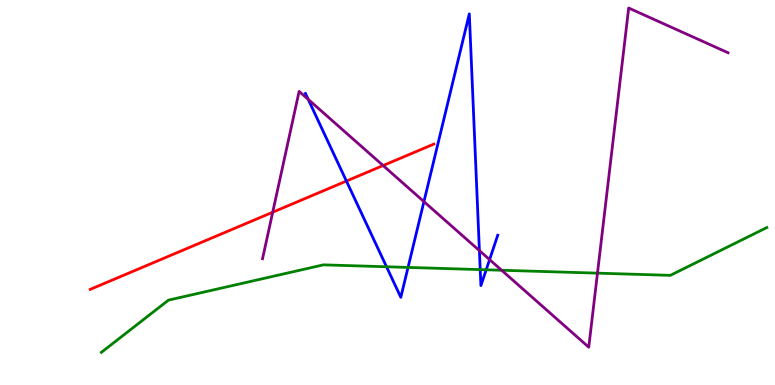[{'lines': ['blue', 'red'], 'intersections': [{'x': 4.47, 'y': 5.3}]}, {'lines': ['green', 'red'], 'intersections': []}, {'lines': ['purple', 'red'], 'intersections': [{'x': 3.52, 'y': 4.49}, {'x': 4.94, 'y': 5.7}]}, {'lines': ['blue', 'green'], 'intersections': [{'x': 4.99, 'y': 3.07}, {'x': 5.27, 'y': 3.05}, {'x': 6.2, 'y': 3.0}, {'x': 6.27, 'y': 2.99}]}, {'lines': ['blue', 'purple'], 'intersections': [{'x': 3.98, 'y': 7.42}, {'x': 5.47, 'y': 4.76}, {'x': 6.19, 'y': 3.49}, {'x': 6.32, 'y': 3.26}]}, {'lines': ['green', 'purple'], 'intersections': [{'x': 6.47, 'y': 2.98}, {'x': 7.71, 'y': 2.91}]}]